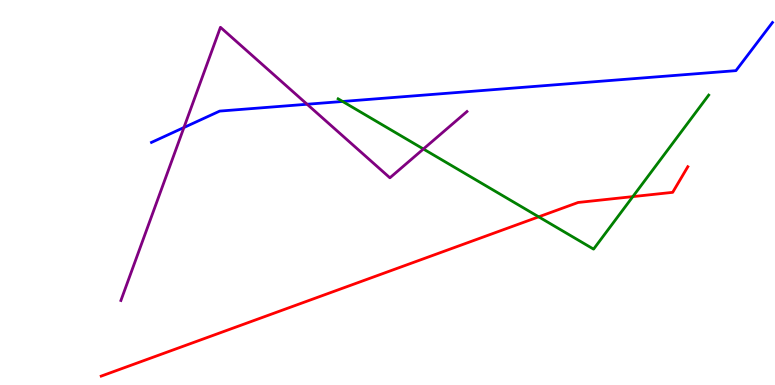[{'lines': ['blue', 'red'], 'intersections': []}, {'lines': ['green', 'red'], 'intersections': [{'x': 6.95, 'y': 4.37}, {'x': 8.17, 'y': 4.89}]}, {'lines': ['purple', 'red'], 'intersections': []}, {'lines': ['blue', 'green'], 'intersections': [{'x': 4.42, 'y': 7.36}]}, {'lines': ['blue', 'purple'], 'intersections': [{'x': 2.37, 'y': 6.69}, {'x': 3.96, 'y': 7.29}]}, {'lines': ['green', 'purple'], 'intersections': [{'x': 5.46, 'y': 6.13}]}]